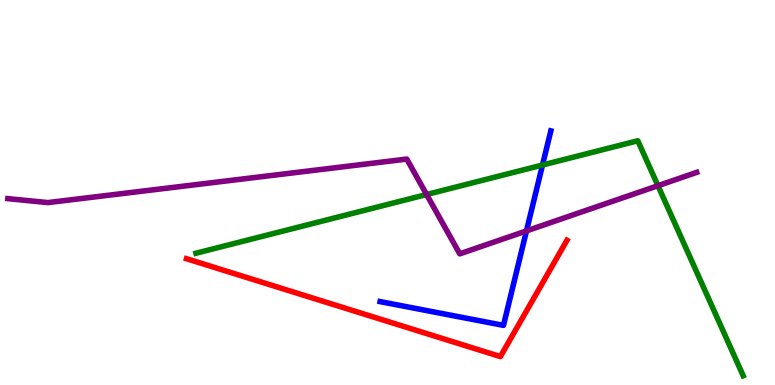[{'lines': ['blue', 'red'], 'intersections': []}, {'lines': ['green', 'red'], 'intersections': []}, {'lines': ['purple', 'red'], 'intersections': []}, {'lines': ['blue', 'green'], 'intersections': [{'x': 7.0, 'y': 5.71}]}, {'lines': ['blue', 'purple'], 'intersections': [{'x': 6.79, 'y': 4.0}]}, {'lines': ['green', 'purple'], 'intersections': [{'x': 5.5, 'y': 4.95}, {'x': 8.49, 'y': 5.18}]}]